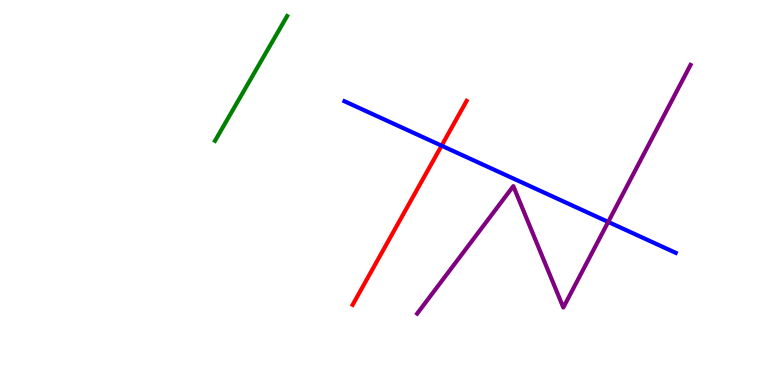[{'lines': ['blue', 'red'], 'intersections': [{'x': 5.7, 'y': 6.22}]}, {'lines': ['green', 'red'], 'intersections': []}, {'lines': ['purple', 'red'], 'intersections': []}, {'lines': ['blue', 'green'], 'intersections': []}, {'lines': ['blue', 'purple'], 'intersections': [{'x': 7.85, 'y': 4.24}]}, {'lines': ['green', 'purple'], 'intersections': []}]